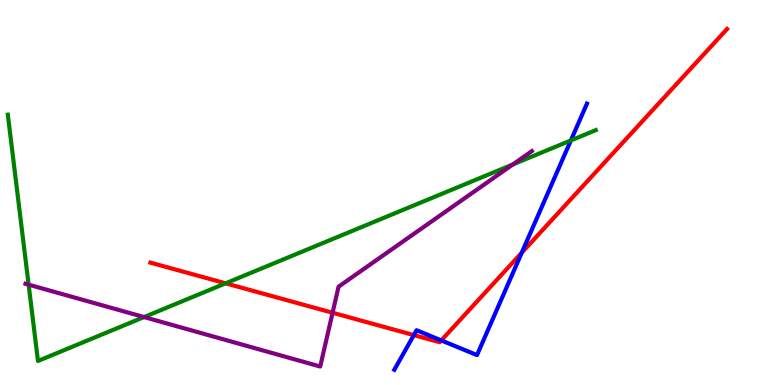[{'lines': ['blue', 'red'], 'intersections': [{'x': 5.34, 'y': 1.3}, {'x': 5.69, 'y': 1.16}, {'x': 6.73, 'y': 3.44}]}, {'lines': ['green', 'red'], 'intersections': [{'x': 2.91, 'y': 2.64}]}, {'lines': ['purple', 'red'], 'intersections': [{'x': 4.29, 'y': 1.88}]}, {'lines': ['blue', 'green'], 'intersections': [{'x': 7.37, 'y': 6.35}]}, {'lines': ['blue', 'purple'], 'intersections': []}, {'lines': ['green', 'purple'], 'intersections': [{'x': 0.369, 'y': 2.61}, {'x': 1.86, 'y': 1.76}, {'x': 6.62, 'y': 5.73}]}]